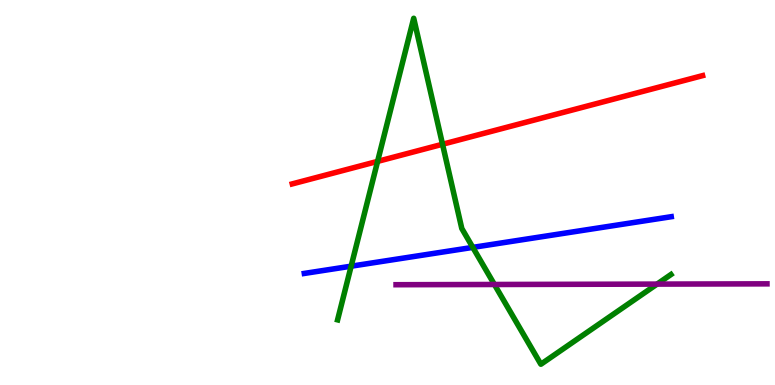[{'lines': ['blue', 'red'], 'intersections': []}, {'lines': ['green', 'red'], 'intersections': [{'x': 4.87, 'y': 5.81}, {'x': 5.71, 'y': 6.25}]}, {'lines': ['purple', 'red'], 'intersections': []}, {'lines': ['blue', 'green'], 'intersections': [{'x': 4.53, 'y': 3.09}, {'x': 6.1, 'y': 3.57}]}, {'lines': ['blue', 'purple'], 'intersections': []}, {'lines': ['green', 'purple'], 'intersections': [{'x': 6.38, 'y': 2.61}, {'x': 8.48, 'y': 2.62}]}]